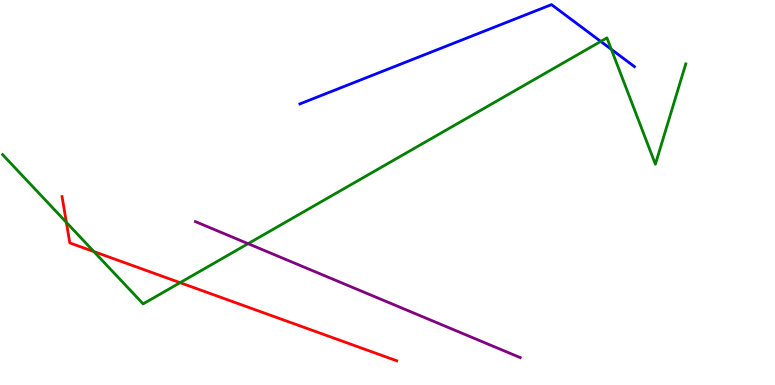[{'lines': ['blue', 'red'], 'intersections': []}, {'lines': ['green', 'red'], 'intersections': [{'x': 0.856, 'y': 4.22}, {'x': 1.21, 'y': 3.47}, {'x': 2.32, 'y': 2.66}]}, {'lines': ['purple', 'red'], 'intersections': []}, {'lines': ['blue', 'green'], 'intersections': [{'x': 7.75, 'y': 8.92}, {'x': 7.89, 'y': 8.72}]}, {'lines': ['blue', 'purple'], 'intersections': []}, {'lines': ['green', 'purple'], 'intersections': [{'x': 3.2, 'y': 3.67}]}]